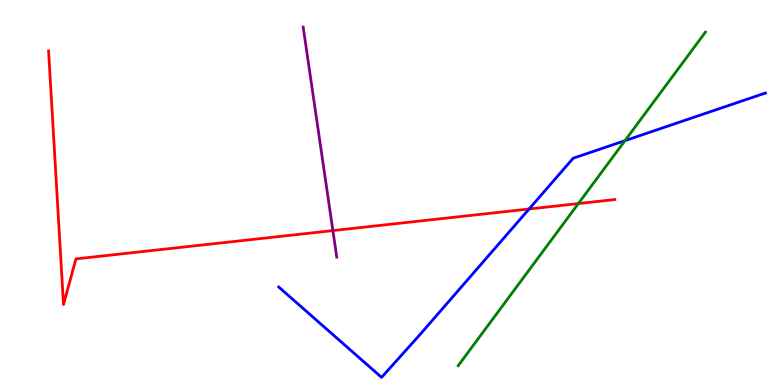[{'lines': ['blue', 'red'], 'intersections': [{'x': 6.83, 'y': 4.57}]}, {'lines': ['green', 'red'], 'intersections': [{'x': 7.46, 'y': 4.71}]}, {'lines': ['purple', 'red'], 'intersections': [{'x': 4.3, 'y': 4.01}]}, {'lines': ['blue', 'green'], 'intersections': [{'x': 8.06, 'y': 6.35}]}, {'lines': ['blue', 'purple'], 'intersections': []}, {'lines': ['green', 'purple'], 'intersections': []}]